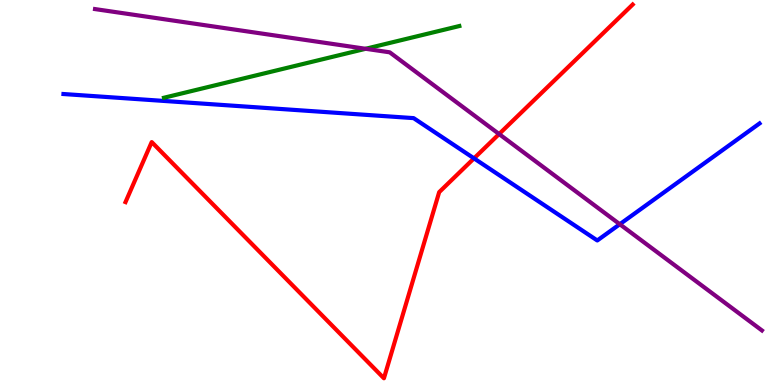[{'lines': ['blue', 'red'], 'intersections': [{'x': 6.12, 'y': 5.89}]}, {'lines': ['green', 'red'], 'intersections': []}, {'lines': ['purple', 'red'], 'intersections': [{'x': 6.44, 'y': 6.52}]}, {'lines': ['blue', 'green'], 'intersections': []}, {'lines': ['blue', 'purple'], 'intersections': [{'x': 8.0, 'y': 4.18}]}, {'lines': ['green', 'purple'], 'intersections': [{'x': 4.72, 'y': 8.73}]}]